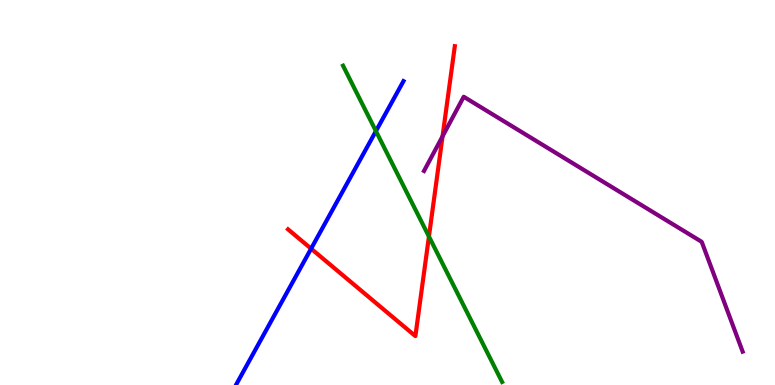[{'lines': ['blue', 'red'], 'intersections': [{'x': 4.01, 'y': 3.54}]}, {'lines': ['green', 'red'], 'intersections': [{'x': 5.53, 'y': 3.86}]}, {'lines': ['purple', 'red'], 'intersections': [{'x': 5.71, 'y': 6.46}]}, {'lines': ['blue', 'green'], 'intersections': [{'x': 4.85, 'y': 6.59}]}, {'lines': ['blue', 'purple'], 'intersections': []}, {'lines': ['green', 'purple'], 'intersections': []}]